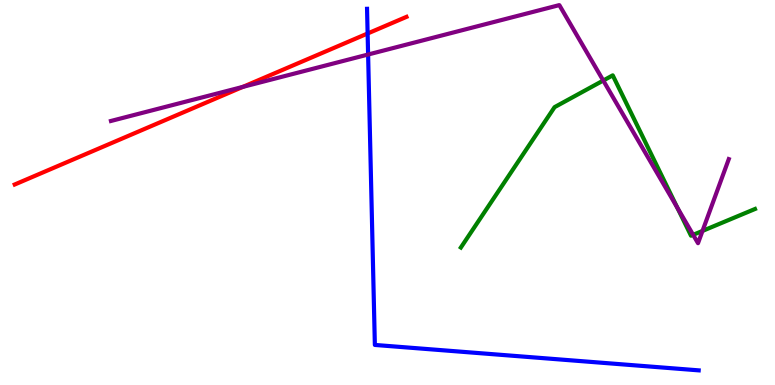[{'lines': ['blue', 'red'], 'intersections': [{'x': 4.74, 'y': 9.13}]}, {'lines': ['green', 'red'], 'intersections': []}, {'lines': ['purple', 'red'], 'intersections': [{'x': 3.13, 'y': 7.74}]}, {'lines': ['blue', 'green'], 'intersections': []}, {'lines': ['blue', 'purple'], 'intersections': [{'x': 4.75, 'y': 8.58}]}, {'lines': ['green', 'purple'], 'intersections': [{'x': 7.78, 'y': 7.91}, {'x': 8.74, 'y': 4.6}, {'x': 8.94, 'y': 3.9}, {'x': 9.06, 'y': 4.0}]}]